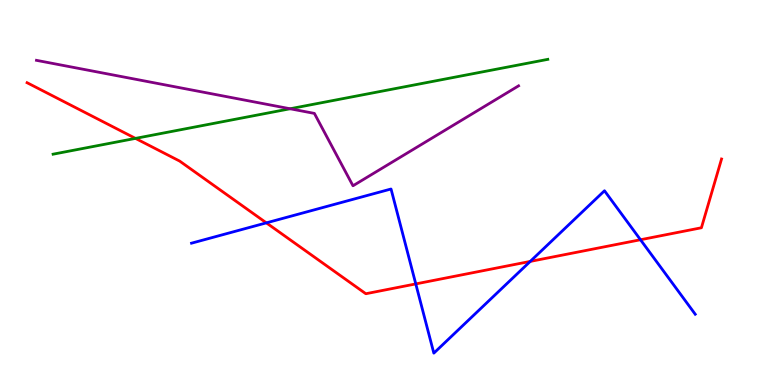[{'lines': ['blue', 'red'], 'intersections': [{'x': 3.44, 'y': 4.21}, {'x': 5.36, 'y': 2.63}, {'x': 6.84, 'y': 3.21}, {'x': 8.26, 'y': 3.77}]}, {'lines': ['green', 'red'], 'intersections': [{'x': 1.75, 'y': 6.41}]}, {'lines': ['purple', 'red'], 'intersections': []}, {'lines': ['blue', 'green'], 'intersections': []}, {'lines': ['blue', 'purple'], 'intersections': []}, {'lines': ['green', 'purple'], 'intersections': [{'x': 3.74, 'y': 7.18}]}]